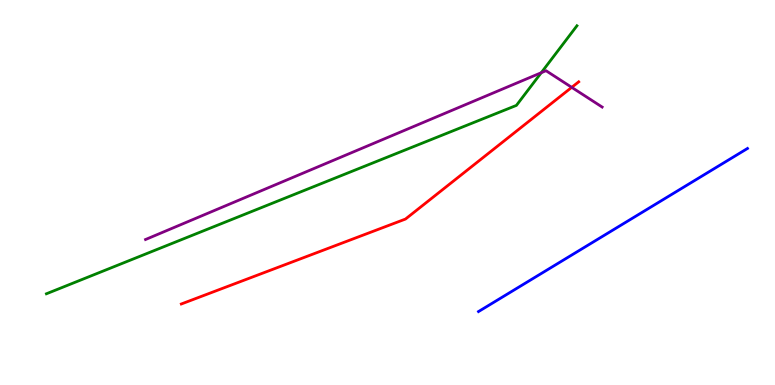[{'lines': ['blue', 'red'], 'intersections': []}, {'lines': ['green', 'red'], 'intersections': []}, {'lines': ['purple', 'red'], 'intersections': [{'x': 7.38, 'y': 7.73}]}, {'lines': ['blue', 'green'], 'intersections': []}, {'lines': ['blue', 'purple'], 'intersections': []}, {'lines': ['green', 'purple'], 'intersections': [{'x': 6.98, 'y': 8.11}]}]